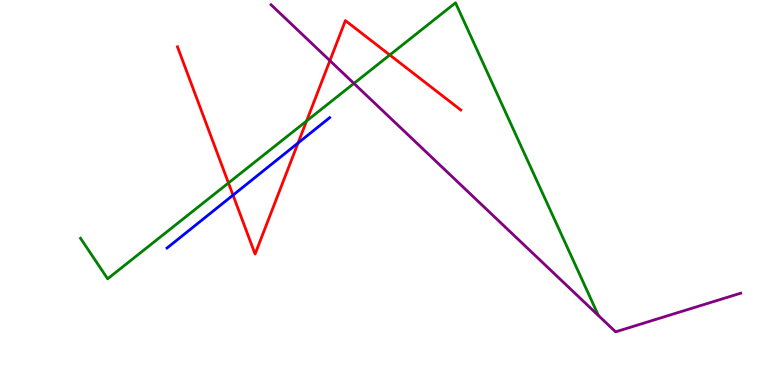[{'lines': ['blue', 'red'], 'intersections': [{'x': 3.01, 'y': 4.93}, {'x': 3.85, 'y': 6.29}]}, {'lines': ['green', 'red'], 'intersections': [{'x': 2.95, 'y': 5.25}, {'x': 3.96, 'y': 6.86}, {'x': 5.03, 'y': 8.57}]}, {'lines': ['purple', 'red'], 'intersections': [{'x': 4.26, 'y': 8.42}]}, {'lines': ['blue', 'green'], 'intersections': []}, {'lines': ['blue', 'purple'], 'intersections': []}, {'lines': ['green', 'purple'], 'intersections': [{'x': 4.57, 'y': 7.83}]}]